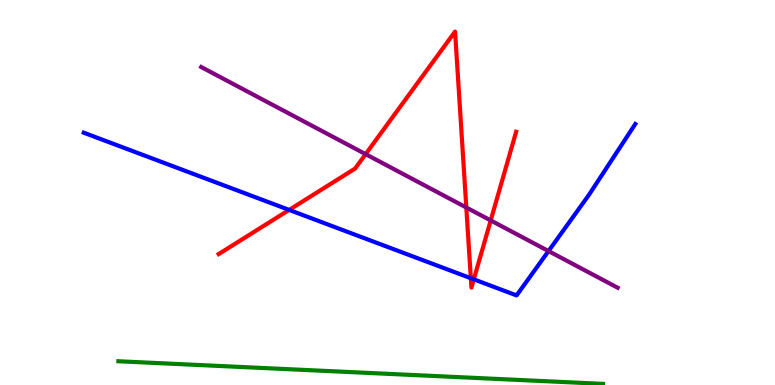[{'lines': ['blue', 'red'], 'intersections': [{'x': 3.73, 'y': 4.55}, {'x': 6.08, 'y': 2.77}, {'x': 6.11, 'y': 2.74}]}, {'lines': ['green', 'red'], 'intersections': []}, {'lines': ['purple', 'red'], 'intersections': [{'x': 4.72, 'y': 6.0}, {'x': 6.02, 'y': 4.61}, {'x': 6.33, 'y': 4.27}]}, {'lines': ['blue', 'green'], 'intersections': []}, {'lines': ['blue', 'purple'], 'intersections': [{'x': 7.08, 'y': 3.48}]}, {'lines': ['green', 'purple'], 'intersections': []}]